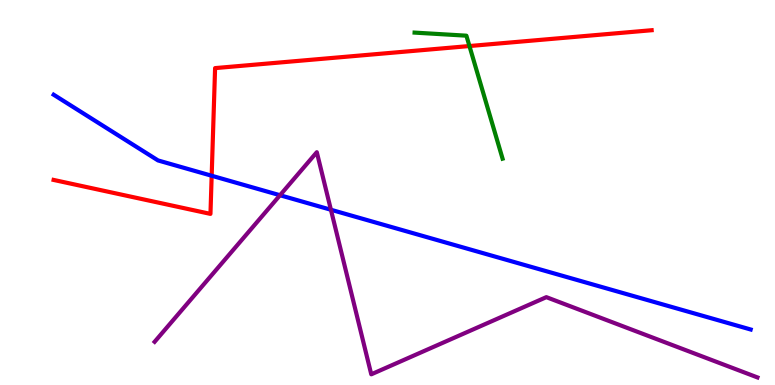[{'lines': ['blue', 'red'], 'intersections': [{'x': 2.73, 'y': 5.44}]}, {'lines': ['green', 'red'], 'intersections': [{'x': 6.06, 'y': 8.8}]}, {'lines': ['purple', 'red'], 'intersections': []}, {'lines': ['blue', 'green'], 'intersections': []}, {'lines': ['blue', 'purple'], 'intersections': [{'x': 3.61, 'y': 4.93}, {'x': 4.27, 'y': 4.55}]}, {'lines': ['green', 'purple'], 'intersections': []}]